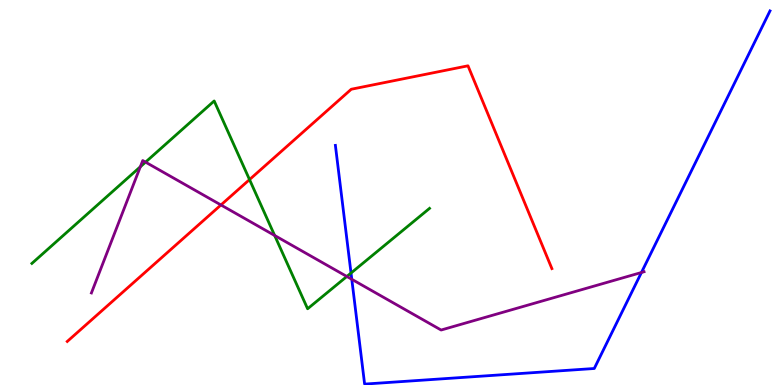[{'lines': ['blue', 'red'], 'intersections': []}, {'lines': ['green', 'red'], 'intersections': [{'x': 3.22, 'y': 5.34}]}, {'lines': ['purple', 'red'], 'intersections': [{'x': 2.85, 'y': 4.68}]}, {'lines': ['blue', 'green'], 'intersections': [{'x': 4.53, 'y': 2.91}]}, {'lines': ['blue', 'purple'], 'intersections': [{'x': 4.54, 'y': 2.75}, {'x': 8.28, 'y': 2.92}]}, {'lines': ['green', 'purple'], 'intersections': [{'x': 1.81, 'y': 5.67}, {'x': 1.88, 'y': 5.79}, {'x': 3.54, 'y': 3.88}, {'x': 4.48, 'y': 2.82}]}]